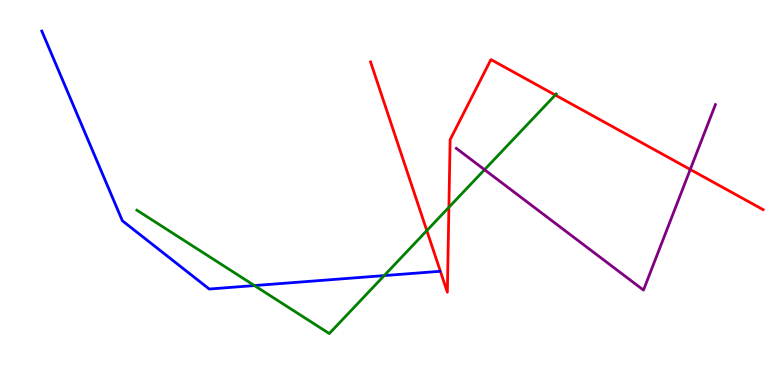[{'lines': ['blue', 'red'], 'intersections': []}, {'lines': ['green', 'red'], 'intersections': [{'x': 5.51, 'y': 4.01}, {'x': 5.79, 'y': 4.62}, {'x': 7.16, 'y': 7.53}]}, {'lines': ['purple', 'red'], 'intersections': [{'x': 8.91, 'y': 5.6}]}, {'lines': ['blue', 'green'], 'intersections': [{'x': 3.28, 'y': 2.58}, {'x': 4.96, 'y': 2.84}]}, {'lines': ['blue', 'purple'], 'intersections': []}, {'lines': ['green', 'purple'], 'intersections': [{'x': 6.25, 'y': 5.59}]}]